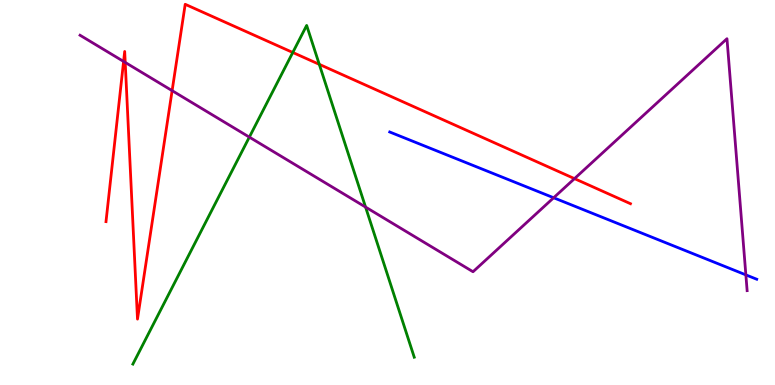[{'lines': ['blue', 'red'], 'intersections': []}, {'lines': ['green', 'red'], 'intersections': [{'x': 3.78, 'y': 8.64}, {'x': 4.12, 'y': 8.33}]}, {'lines': ['purple', 'red'], 'intersections': [{'x': 1.59, 'y': 8.4}, {'x': 1.62, 'y': 8.38}, {'x': 2.22, 'y': 7.65}, {'x': 7.41, 'y': 5.36}]}, {'lines': ['blue', 'green'], 'intersections': []}, {'lines': ['blue', 'purple'], 'intersections': [{'x': 7.14, 'y': 4.86}, {'x': 9.62, 'y': 2.86}]}, {'lines': ['green', 'purple'], 'intersections': [{'x': 3.22, 'y': 6.44}, {'x': 4.72, 'y': 4.62}]}]